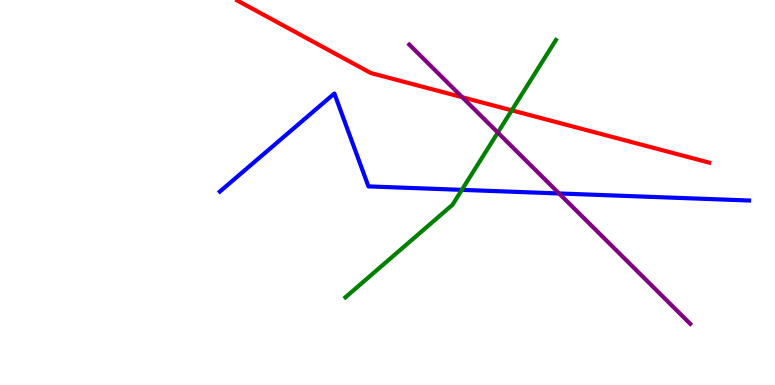[{'lines': ['blue', 'red'], 'intersections': []}, {'lines': ['green', 'red'], 'intersections': [{'x': 6.6, 'y': 7.13}]}, {'lines': ['purple', 'red'], 'intersections': [{'x': 5.96, 'y': 7.47}]}, {'lines': ['blue', 'green'], 'intersections': [{'x': 5.96, 'y': 5.07}]}, {'lines': ['blue', 'purple'], 'intersections': [{'x': 7.21, 'y': 4.97}]}, {'lines': ['green', 'purple'], 'intersections': [{'x': 6.42, 'y': 6.56}]}]